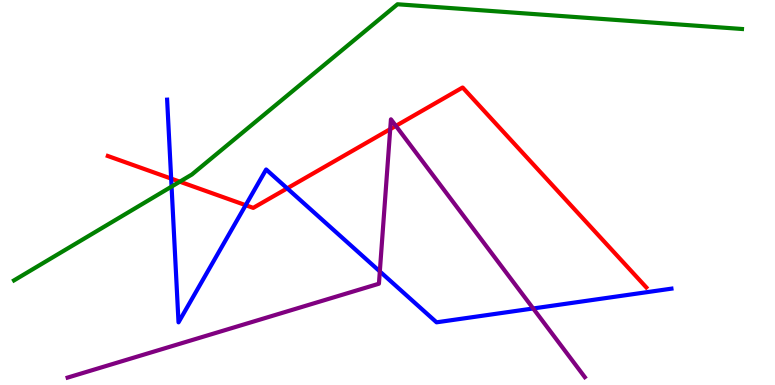[{'lines': ['blue', 'red'], 'intersections': [{'x': 2.21, 'y': 5.36}, {'x': 3.17, 'y': 4.67}, {'x': 3.71, 'y': 5.11}]}, {'lines': ['green', 'red'], 'intersections': [{'x': 2.32, 'y': 5.28}]}, {'lines': ['purple', 'red'], 'intersections': [{'x': 5.04, 'y': 6.65}, {'x': 5.11, 'y': 6.73}]}, {'lines': ['blue', 'green'], 'intersections': [{'x': 2.21, 'y': 5.15}]}, {'lines': ['blue', 'purple'], 'intersections': [{'x': 4.9, 'y': 2.95}, {'x': 6.88, 'y': 1.99}]}, {'lines': ['green', 'purple'], 'intersections': []}]